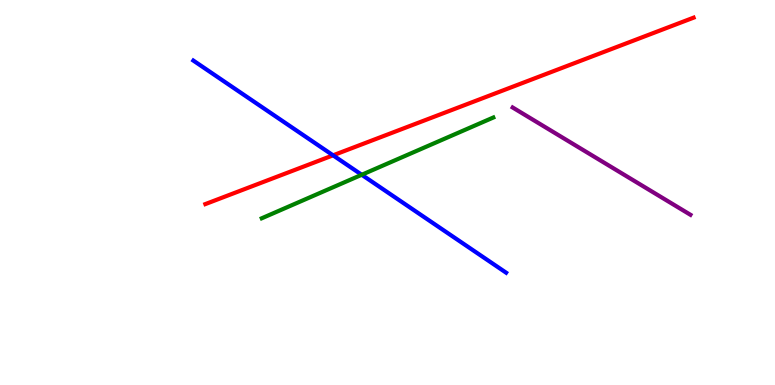[{'lines': ['blue', 'red'], 'intersections': [{'x': 4.3, 'y': 5.97}]}, {'lines': ['green', 'red'], 'intersections': []}, {'lines': ['purple', 'red'], 'intersections': []}, {'lines': ['blue', 'green'], 'intersections': [{'x': 4.67, 'y': 5.46}]}, {'lines': ['blue', 'purple'], 'intersections': []}, {'lines': ['green', 'purple'], 'intersections': []}]